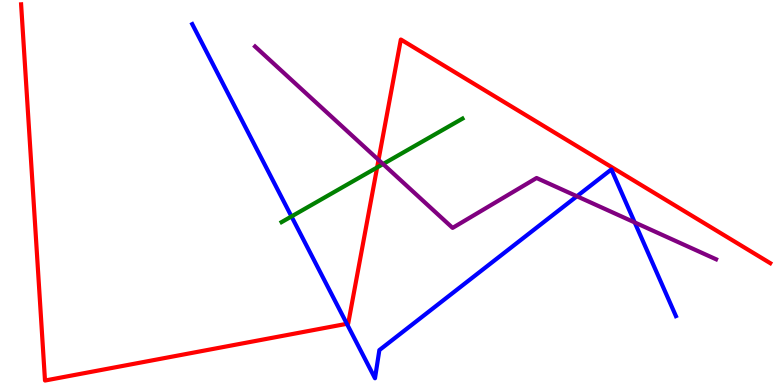[{'lines': ['blue', 'red'], 'intersections': [{'x': 4.48, 'y': 1.59}]}, {'lines': ['green', 'red'], 'intersections': [{'x': 4.87, 'y': 5.65}]}, {'lines': ['purple', 'red'], 'intersections': [{'x': 4.88, 'y': 5.85}]}, {'lines': ['blue', 'green'], 'intersections': [{'x': 3.76, 'y': 4.38}]}, {'lines': ['blue', 'purple'], 'intersections': [{'x': 7.44, 'y': 4.9}, {'x': 8.19, 'y': 4.22}]}, {'lines': ['green', 'purple'], 'intersections': [{'x': 4.94, 'y': 5.74}]}]